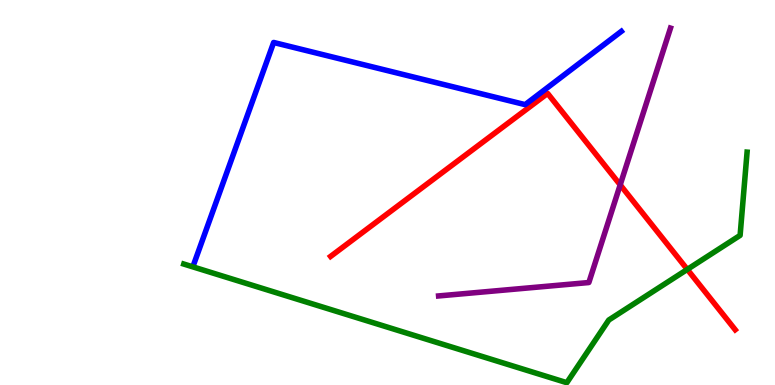[{'lines': ['blue', 'red'], 'intersections': []}, {'lines': ['green', 'red'], 'intersections': [{'x': 8.87, 'y': 3.0}]}, {'lines': ['purple', 'red'], 'intersections': [{'x': 8.0, 'y': 5.2}]}, {'lines': ['blue', 'green'], 'intersections': []}, {'lines': ['blue', 'purple'], 'intersections': []}, {'lines': ['green', 'purple'], 'intersections': []}]